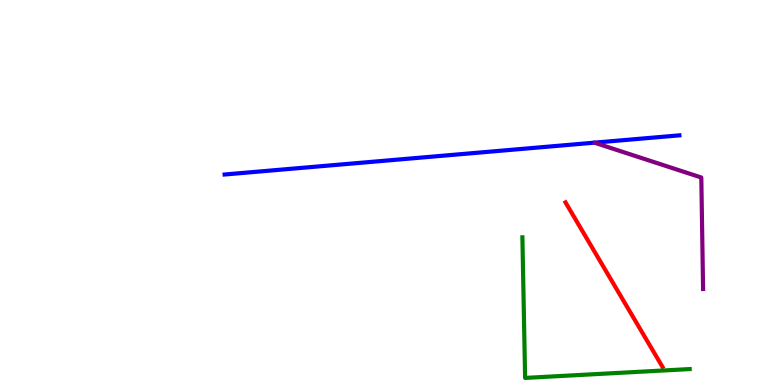[{'lines': ['blue', 'red'], 'intersections': []}, {'lines': ['green', 'red'], 'intersections': []}, {'lines': ['purple', 'red'], 'intersections': []}, {'lines': ['blue', 'green'], 'intersections': []}, {'lines': ['blue', 'purple'], 'intersections': []}, {'lines': ['green', 'purple'], 'intersections': []}]